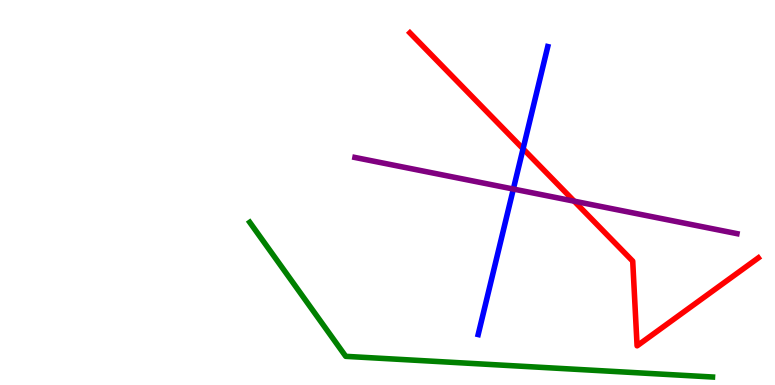[{'lines': ['blue', 'red'], 'intersections': [{'x': 6.75, 'y': 6.14}]}, {'lines': ['green', 'red'], 'intersections': []}, {'lines': ['purple', 'red'], 'intersections': [{'x': 7.41, 'y': 4.77}]}, {'lines': ['blue', 'green'], 'intersections': []}, {'lines': ['blue', 'purple'], 'intersections': [{'x': 6.62, 'y': 5.09}]}, {'lines': ['green', 'purple'], 'intersections': []}]